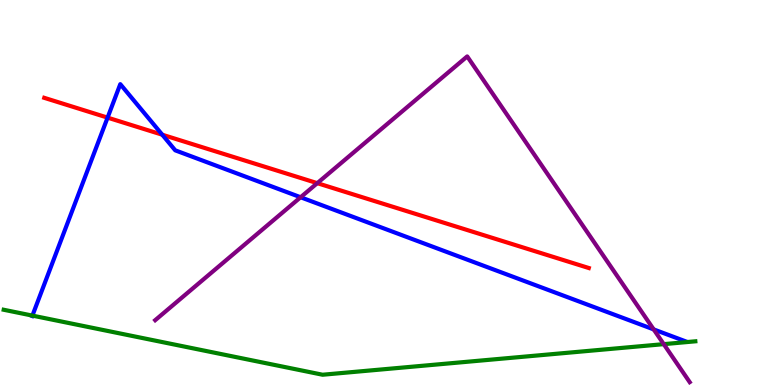[{'lines': ['blue', 'red'], 'intersections': [{'x': 1.39, 'y': 6.94}, {'x': 2.09, 'y': 6.5}]}, {'lines': ['green', 'red'], 'intersections': []}, {'lines': ['purple', 'red'], 'intersections': [{'x': 4.09, 'y': 5.24}]}, {'lines': ['blue', 'green'], 'intersections': [{'x': 0.418, 'y': 1.8}]}, {'lines': ['blue', 'purple'], 'intersections': [{'x': 3.88, 'y': 4.88}, {'x': 8.43, 'y': 1.44}]}, {'lines': ['green', 'purple'], 'intersections': [{'x': 8.56, 'y': 1.06}]}]